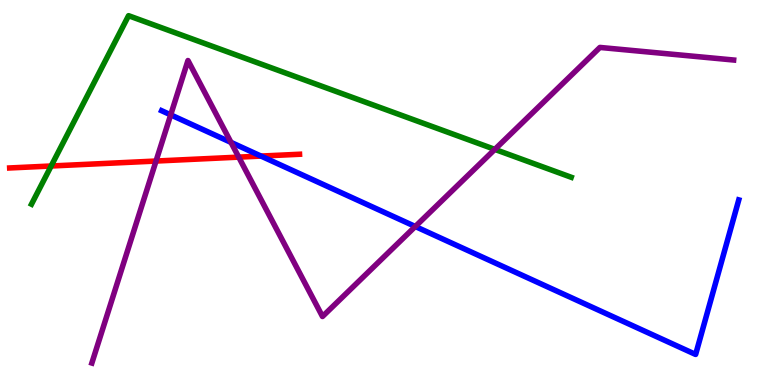[{'lines': ['blue', 'red'], 'intersections': [{'x': 3.37, 'y': 5.95}]}, {'lines': ['green', 'red'], 'intersections': [{'x': 0.66, 'y': 5.69}]}, {'lines': ['purple', 'red'], 'intersections': [{'x': 2.01, 'y': 5.82}, {'x': 3.08, 'y': 5.92}]}, {'lines': ['blue', 'green'], 'intersections': []}, {'lines': ['blue', 'purple'], 'intersections': [{'x': 2.2, 'y': 7.02}, {'x': 2.98, 'y': 6.3}, {'x': 5.36, 'y': 4.12}]}, {'lines': ['green', 'purple'], 'intersections': [{'x': 6.38, 'y': 6.12}]}]